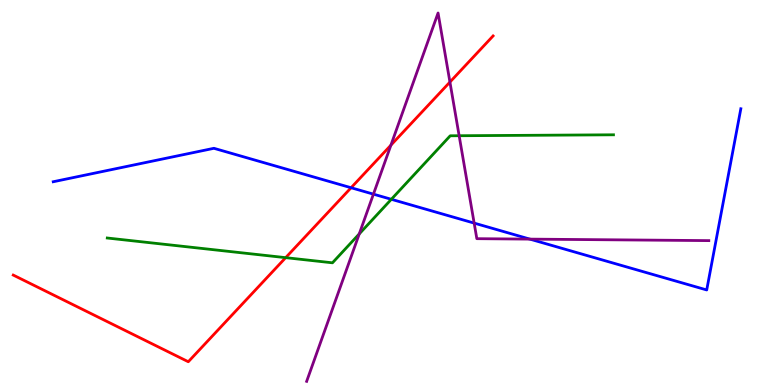[{'lines': ['blue', 'red'], 'intersections': [{'x': 4.53, 'y': 5.12}]}, {'lines': ['green', 'red'], 'intersections': [{'x': 3.69, 'y': 3.31}]}, {'lines': ['purple', 'red'], 'intersections': [{'x': 5.04, 'y': 6.23}, {'x': 5.81, 'y': 7.87}]}, {'lines': ['blue', 'green'], 'intersections': [{'x': 5.05, 'y': 4.82}]}, {'lines': ['blue', 'purple'], 'intersections': [{'x': 4.82, 'y': 4.96}, {'x': 6.12, 'y': 4.21}, {'x': 6.84, 'y': 3.79}]}, {'lines': ['green', 'purple'], 'intersections': [{'x': 4.64, 'y': 3.92}, {'x': 5.92, 'y': 6.47}]}]